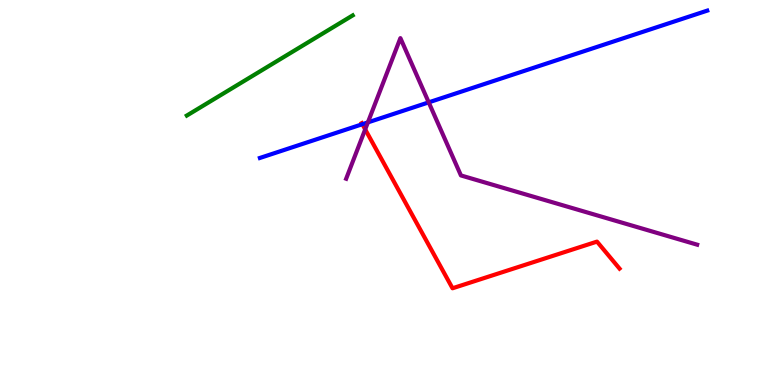[{'lines': ['blue', 'red'], 'intersections': [{'x': 4.68, 'y': 6.77}]}, {'lines': ['green', 'red'], 'intersections': []}, {'lines': ['purple', 'red'], 'intersections': [{'x': 4.71, 'y': 6.64}]}, {'lines': ['blue', 'green'], 'intersections': []}, {'lines': ['blue', 'purple'], 'intersections': [{'x': 4.75, 'y': 6.82}, {'x': 5.53, 'y': 7.34}]}, {'lines': ['green', 'purple'], 'intersections': []}]